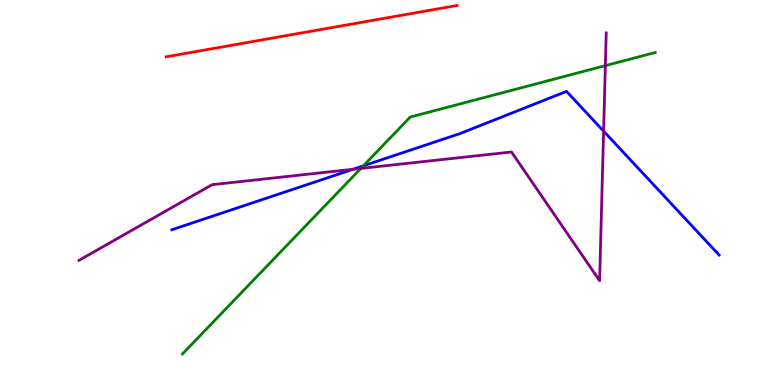[{'lines': ['blue', 'red'], 'intersections': []}, {'lines': ['green', 'red'], 'intersections': []}, {'lines': ['purple', 'red'], 'intersections': []}, {'lines': ['blue', 'green'], 'intersections': [{'x': 4.69, 'y': 5.69}]}, {'lines': ['blue', 'purple'], 'intersections': [{'x': 4.55, 'y': 5.6}, {'x': 7.79, 'y': 6.59}]}, {'lines': ['green', 'purple'], 'intersections': [{'x': 4.66, 'y': 5.63}, {'x': 7.81, 'y': 8.29}]}]